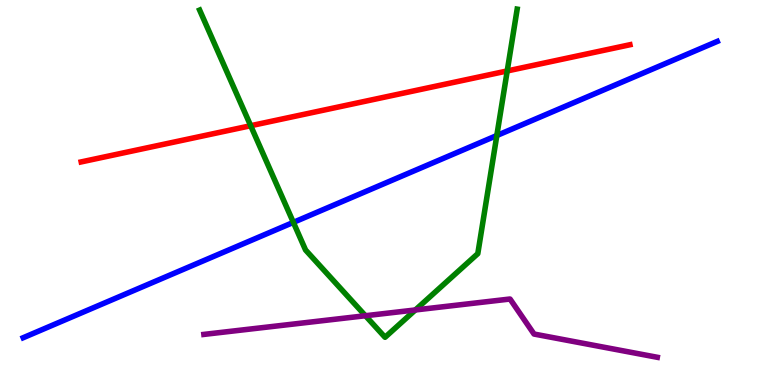[{'lines': ['blue', 'red'], 'intersections': []}, {'lines': ['green', 'red'], 'intersections': [{'x': 3.23, 'y': 6.73}, {'x': 6.54, 'y': 8.16}]}, {'lines': ['purple', 'red'], 'intersections': []}, {'lines': ['blue', 'green'], 'intersections': [{'x': 3.79, 'y': 4.22}, {'x': 6.41, 'y': 6.48}]}, {'lines': ['blue', 'purple'], 'intersections': []}, {'lines': ['green', 'purple'], 'intersections': [{'x': 4.72, 'y': 1.8}, {'x': 5.36, 'y': 1.95}]}]